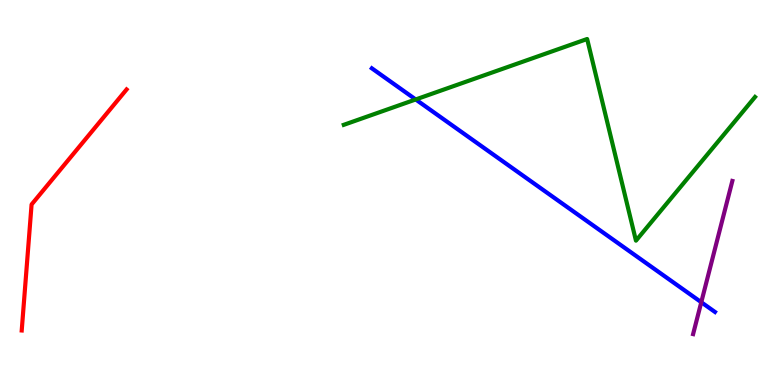[{'lines': ['blue', 'red'], 'intersections': []}, {'lines': ['green', 'red'], 'intersections': []}, {'lines': ['purple', 'red'], 'intersections': []}, {'lines': ['blue', 'green'], 'intersections': [{'x': 5.36, 'y': 7.42}]}, {'lines': ['blue', 'purple'], 'intersections': [{'x': 9.05, 'y': 2.15}]}, {'lines': ['green', 'purple'], 'intersections': []}]